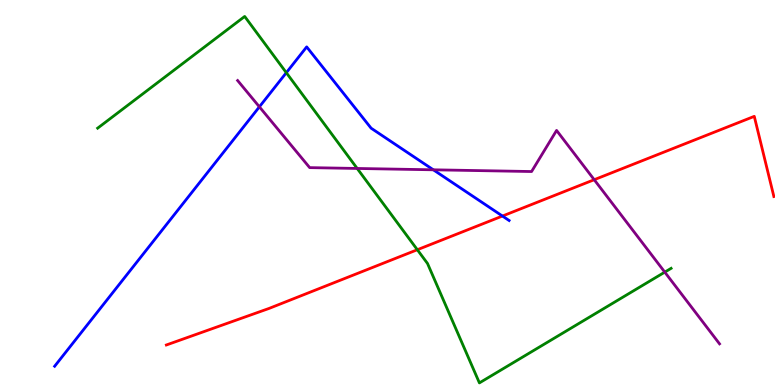[{'lines': ['blue', 'red'], 'intersections': [{'x': 6.48, 'y': 4.39}]}, {'lines': ['green', 'red'], 'intersections': [{'x': 5.38, 'y': 3.51}]}, {'lines': ['purple', 'red'], 'intersections': [{'x': 7.67, 'y': 5.33}]}, {'lines': ['blue', 'green'], 'intersections': [{'x': 3.69, 'y': 8.11}]}, {'lines': ['blue', 'purple'], 'intersections': [{'x': 3.35, 'y': 7.23}, {'x': 5.59, 'y': 5.59}]}, {'lines': ['green', 'purple'], 'intersections': [{'x': 4.61, 'y': 5.62}, {'x': 8.58, 'y': 2.93}]}]